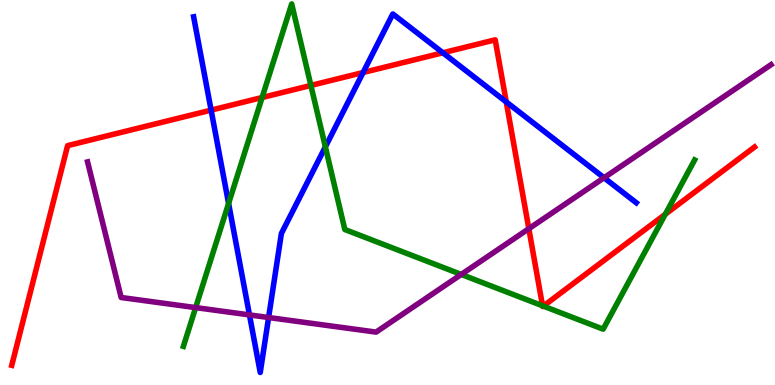[{'lines': ['blue', 'red'], 'intersections': [{'x': 2.72, 'y': 7.14}, {'x': 4.69, 'y': 8.12}, {'x': 5.71, 'y': 8.63}, {'x': 6.53, 'y': 7.35}]}, {'lines': ['green', 'red'], 'intersections': [{'x': 3.38, 'y': 7.47}, {'x': 4.01, 'y': 7.78}, {'x': 7.0, 'y': 2.06}, {'x': 7.01, 'y': 2.05}, {'x': 8.58, 'y': 4.44}]}, {'lines': ['purple', 'red'], 'intersections': [{'x': 6.82, 'y': 4.06}]}, {'lines': ['blue', 'green'], 'intersections': [{'x': 2.95, 'y': 4.72}, {'x': 4.2, 'y': 6.19}]}, {'lines': ['blue', 'purple'], 'intersections': [{'x': 3.22, 'y': 1.82}, {'x': 3.47, 'y': 1.75}, {'x': 7.79, 'y': 5.38}]}, {'lines': ['green', 'purple'], 'intersections': [{'x': 2.52, 'y': 2.01}, {'x': 5.95, 'y': 2.87}]}]